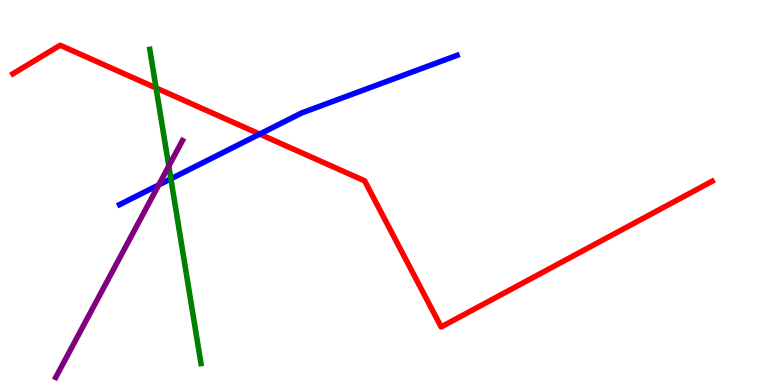[{'lines': ['blue', 'red'], 'intersections': [{'x': 3.35, 'y': 6.52}]}, {'lines': ['green', 'red'], 'intersections': [{'x': 2.01, 'y': 7.72}]}, {'lines': ['purple', 'red'], 'intersections': []}, {'lines': ['blue', 'green'], 'intersections': [{'x': 2.2, 'y': 5.36}]}, {'lines': ['blue', 'purple'], 'intersections': [{'x': 2.05, 'y': 5.2}]}, {'lines': ['green', 'purple'], 'intersections': [{'x': 2.18, 'y': 5.69}]}]